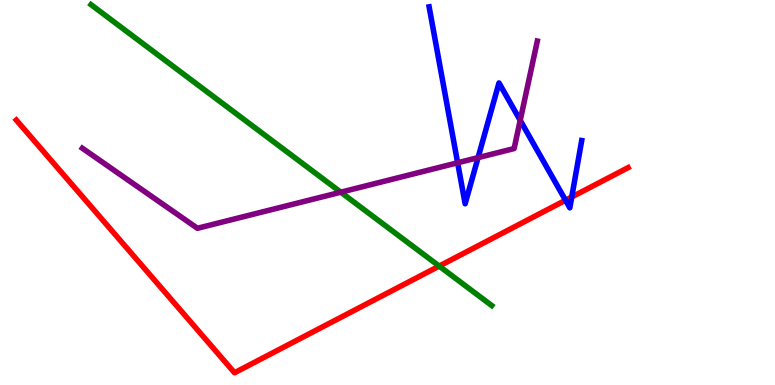[{'lines': ['blue', 'red'], 'intersections': [{'x': 7.3, 'y': 4.8}, {'x': 7.38, 'y': 4.88}]}, {'lines': ['green', 'red'], 'intersections': [{'x': 5.67, 'y': 3.09}]}, {'lines': ['purple', 'red'], 'intersections': []}, {'lines': ['blue', 'green'], 'intersections': []}, {'lines': ['blue', 'purple'], 'intersections': [{'x': 5.9, 'y': 5.77}, {'x': 6.17, 'y': 5.91}, {'x': 6.71, 'y': 6.87}]}, {'lines': ['green', 'purple'], 'intersections': [{'x': 4.4, 'y': 5.01}]}]